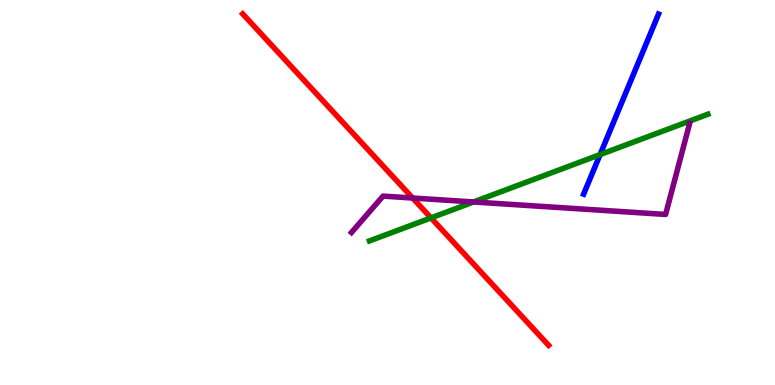[{'lines': ['blue', 'red'], 'intersections': []}, {'lines': ['green', 'red'], 'intersections': [{'x': 5.56, 'y': 4.34}]}, {'lines': ['purple', 'red'], 'intersections': [{'x': 5.32, 'y': 4.86}]}, {'lines': ['blue', 'green'], 'intersections': [{'x': 7.74, 'y': 5.98}]}, {'lines': ['blue', 'purple'], 'intersections': []}, {'lines': ['green', 'purple'], 'intersections': [{'x': 6.11, 'y': 4.75}]}]